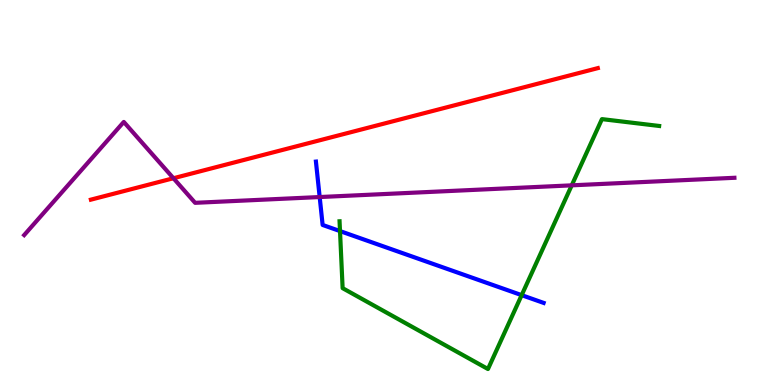[{'lines': ['blue', 'red'], 'intersections': []}, {'lines': ['green', 'red'], 'intersections': []}, {'lines': ['purple', 'red'], 'intersections': [{'x': 2.24, 'y': 5.37}]}, {'lines': ['blue', 'green'], 'intersections': [{'x': 4.39, 'y': 4.0}, {'x': 6.73, 'y': 2.33}]}, {'lines': ['blue', 'purple'], 'intersections': [{'x': 4.12, 'y': 4.88}]}, {'lines': ['green', 'purple'], 'intersections': [{'x': 7.38, 'y': 5.19}]}]